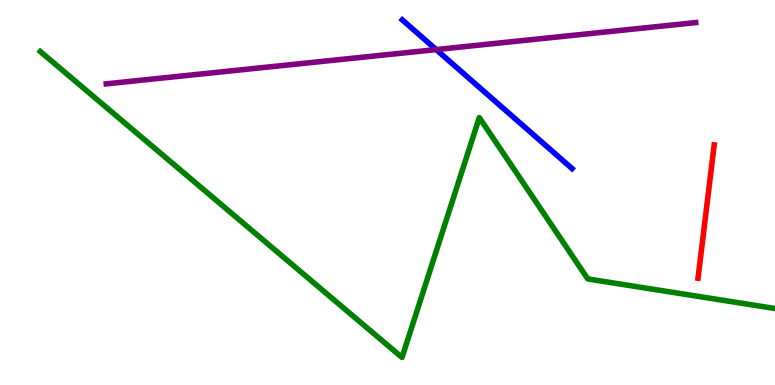[{'lines': ['blue', 'red'], 'intersections': []}, {'lines': ['green', 'red'], 'intersections': []}, {'lines': ['purple', 'red'], 'intersections': []}, {'lines': ['blue', 'green'], 'intersections': []}, {'lines': ['blue', 'purple'], 'intersections': [{'x': 5.63, 'y': 8.71}]}, {'lines': ['green', 'purple'], 'intersections': []}]